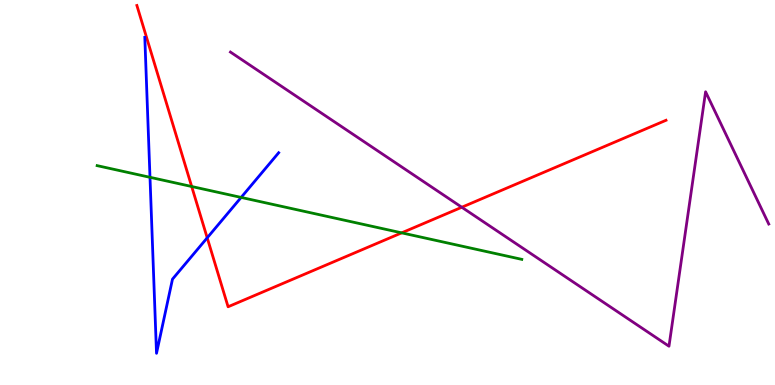[{'lines': ['blue', 'red'], 'intersections': [{'x': 2.67, 'y': 3.82}]}, {'lines': ['green', 'red'], 'intersections': [{'x': 2.47, 'y': 5.16}, {'x': 5.18, 'y': 3.95}]}, {'lines': ['purple', 'red'], 'intersections': [{'x': 5.96, 'y': 4.62}]}, {'lines': ['blue', 'green'], 'intersections': [{'x': 1.94, 'y': 5.39}, {'x': 3.11, 'y': 4.87}]}, {'lines': ['blue', 'purple'], 'intersections': []}, {'lines': ['green', 'purple'], 'intersections': []}]